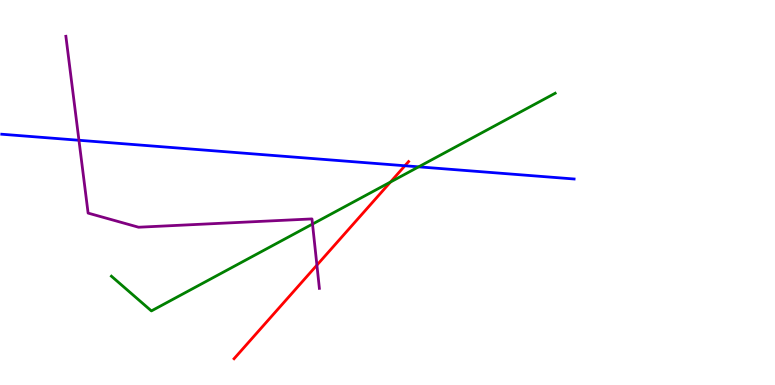[{'lines': ['blue', 'red'], 'intersections': [{'x': 5.22, 'y': 5.69}]}, {'lines': ['green', 'red'], 'intersections': [{'x': 5.04, 'y': 5.27}]}, {'lines': ['purple', 'red'], 'intersections': [{'x': 4.09, 'y': 3.11}]}, {'lines': ['blue', 'green'], 'intersections': [{'x': 5.4, 'y': 5.67}]}, {'lines': ['blue', 'purple'], 'intersections': [{'x': 1.02, 'y': 6.36}]}, {'lines': ['green', 'purple'], 'intersections': [{'x': 4.03, 'y': 4.18}]}]